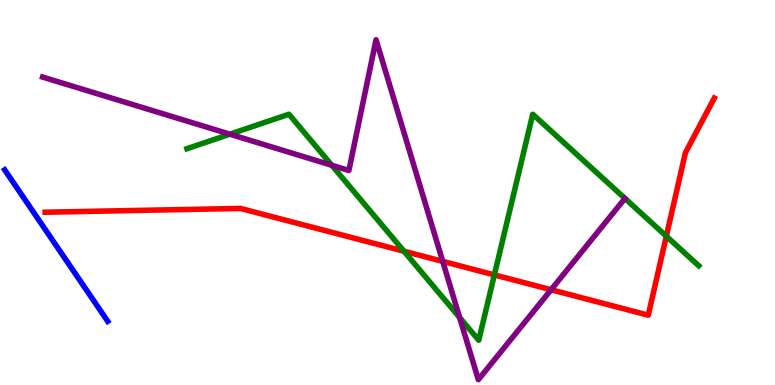[{'lines': ['blue', 'red'], 'intersections': []}, {'lines': ['green', 'red'], 'intersections': [{'x': 5.21, 'y': 3.47}, {'x': 6.38, 'y': 2.86}, {'x': 8.6, 'y': 3.86}]}, {'lines': ['purple', 'red'], 'intersections': [{'x': 5.71, 'y': 3.21}, {'x': 7.11, 'y': 2.47}]}, {'lines': ['blue', 'green'], 'intersections': []}, {'lines': ['blue', 'purple'], 'intersections': []}, {'lines': ['green', 'purple'], 'intersections': [{'x': 2.97, 'y': 6.51}, {'x': 4.28, 'y': 5.71}, {'x': 5.93, 'y': 1.75}]}]